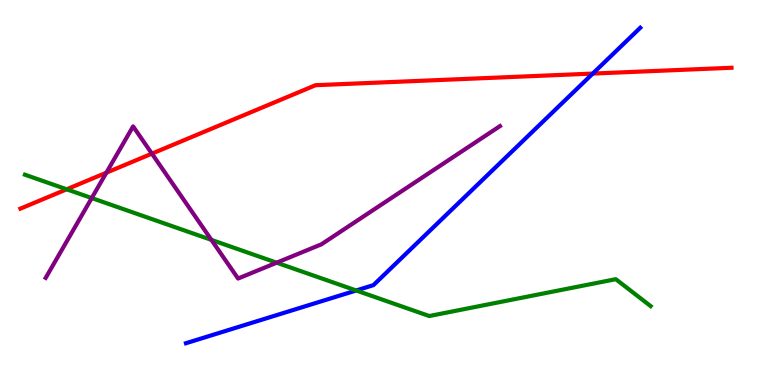[{'lines': ['blue', 'red'], 'intersections': [{'x': 7.65, 'y': 8.09}]}, {'lines': ['green', 'red'], 'intersections': [{'x': 0.86, 'y': 5.08}]}, {'lines': ['purple', 'red'], 'intersections': [{'x': 1.37, 'y': 5.51}, {'x': 1.96, 'y': 6.01}]}, {'lines': ['blue', 'green'], 'intersections': [{'x': 4.6, 'y': 2.45}]}, {'lines': ['blue', 'purple'], 'intersections': []}, {'lines': ['green', 'purple'], 'intersections': [{'x': 1.18, 'y': 4.86}, {'x': 2.73, 'y': 3.77}, {'x': 3.57, 'y': 3.18}]}]